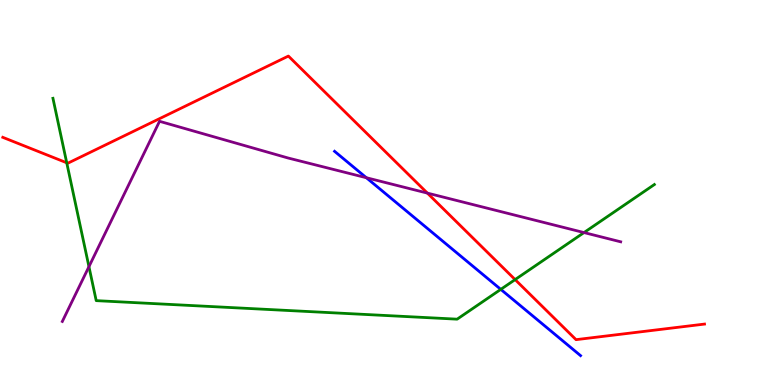[{'lines': ['blue', 'red'], 'intersections': []}, {'lines': ['green', 'red'], 'intersections': [{'x': 0.861, 'y': 5.77}, {'x': 6.65, 'y': 2.74}]}, {'lines': ['purple', 'red'], 'intersections': [{'x': 5.51, 'y': 4.98}]}, {'lines': ['blue', 'green'], 'intersections': [{'x': 6.46, 'y': 2.48}]}, {'lines': ['blue', 'purple'], 'intersections': [{'x': 4.73, 'y': 5.38}]}, {'lines': ['green', 'purple'], 'intersections': [{'x': 1.15, 'y': 3.07}, {'x': 7.54, 'y': 3.96}]}]